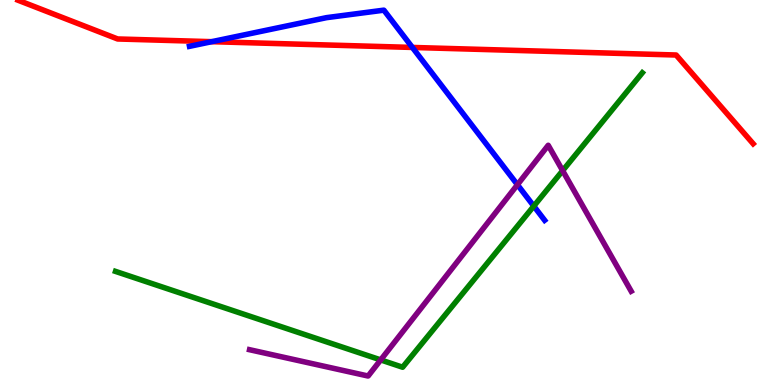[{'lines': ['blue', 'red'], 'intersections': [{'x': 2.73, 'y': 8.92}, {'x': 5.32, 'y': 8.77}]}, {'lines': ['green', 'red'], 'intersections': []}, {'lines': ['purple', 'red'], 'intersections': []}, {'lines': ['blue', 'green'], 'intersections': [{'x': 6.89, 'y': 4.65}]}, {'lines': ['blue', 'purple'], 'intersections': [{'x': 6.68, 'y': 5.2}]}, {'lines': ['green', 'purple'], 'intersections': [{'x': 4.91, 'y': 0.652}, {'x': 7.26, 'y': 5.57}]}]